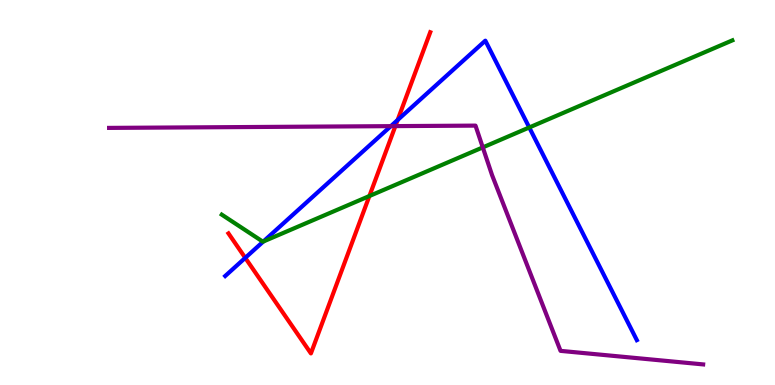[{'lines': ['blue', 'red'], 'intersections': [{'x': 3.16, 'y': 3.3}, {'x': 5.13, 'y': 6.88}]}, {'lines': ['green', 'red'], 'intersections': [{'x': 4.77, 'y': 4.91}]}, {'lines': ['purple', 'red'], 'intersections': [{'x': 5.1, 'y': 6.72}]}, {'lines': ['blue', 'green'], 'intersections': [{'x': 3.4, 'y': 3.73}, {'x': 6.83, 'y': 6.69}]}, {'lines': ['blue', 'purple'], 'intersections': [{'x': 5.04, 'y': 6.72}]}, {'lines': ['green', 'purple'], 'intersections': [{'x': 6.23, 'y': 6.17}]}]